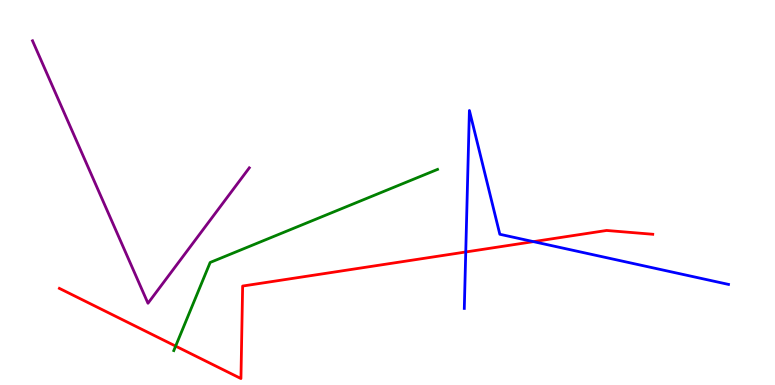[{'lines': ['blue', 'red'], 'intersections': [{'x': 6.01, 'y': 3.46}, {'x': 6.88, 'y': 3.72}]}, {'lines': ['green', 'red'], 'intersections': [{'x': 2.27, 'y': 1.01}]}, {'lines': ['purple', 'red'], 'intersections': []}, {'lines': ['blue', 'green'], 'intersections': []}, {'lines': ['blue', 'purple'], 'intersections': []}, {'lines': ['green', 'purple'], 'intersections': []}]